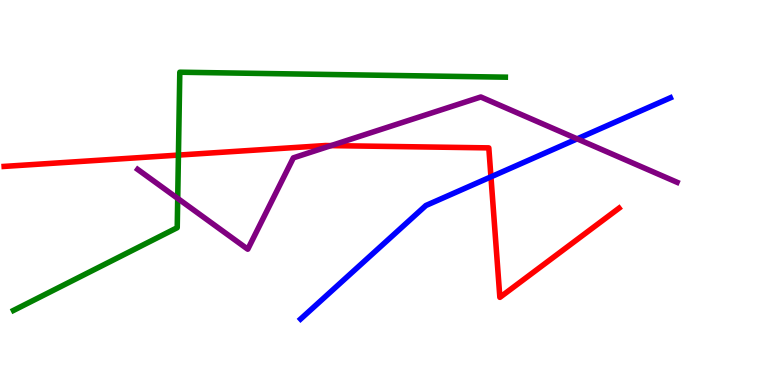[{'lines': ['blue', 'red'], 'intersections': [{'x': 6.33, 'y': 5.41}]}, {'lines': ['green', 'red'], 'intersections': [{'x': 2.3, 'y': 5.97}]}, {'lines': ['purple', 'red'], 'intersections': [{'x': 4.27, 'y': 6.22}]}, {'lines': ['blue', 'green'], 'intersections': []}, {'lines': ['blue', 'purple'], 'intersections': [{'x': 7.45, 'y': 6.39}]}, {'lines': ['green', 'purple'], 'intersections': [{'x': 2.29, 'y': 4.85}]}]